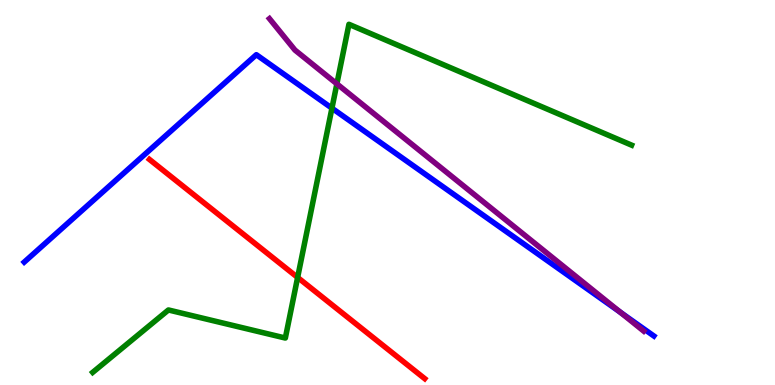[{'lines': ['blue', 'red'], 'intersections': []}, {'lines': ['green', 'red'], 'intersections': [{'x': 3.84, 'y': 2.79}]}, {'lines': ['purple', 'red'], 'intersections': []}, {'lines': ['blue', 'green'], 'intersections': [{'x': 4.28, 'y': 7.19}]}, {'lines': ['blue', 'purple'], 'intersections': [{'x': 8.0, 'y': 1.89}]}, {'lines': ['green', 'purple'], 'intersections': [{'x': 4.35, 'y': 7.82}]}]